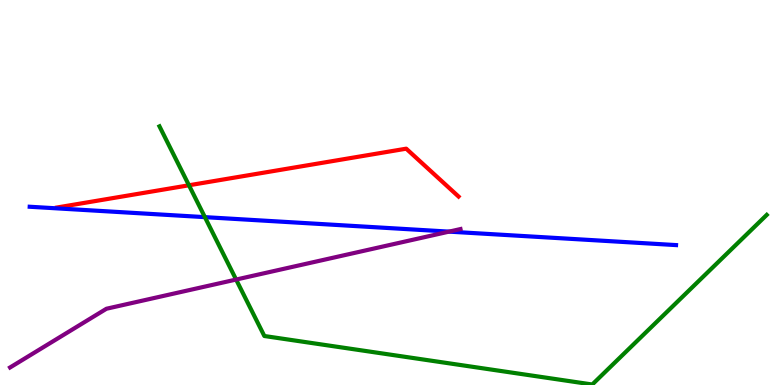[{'lines': ['blue', 'red'], 'intersections': []}, {'lines': ['green', 'red'], 'intersections': [{'x': 2.44, 'y': 5.19}]}, {'lines': ['purple', 'red'], 'intersections': []}, {'lines': ['blue', 'green'], 'intersections': [{'x': 2.64, 'y': 4.36}]}, {'lines': ['blue', 'purple'], 'intersections': [{'x': 5.79, 'y': 3.98}]}, {'lines': ['green', 'purple'], 'intersections': [{'x': 3.05, 'y': 2.74}]}]